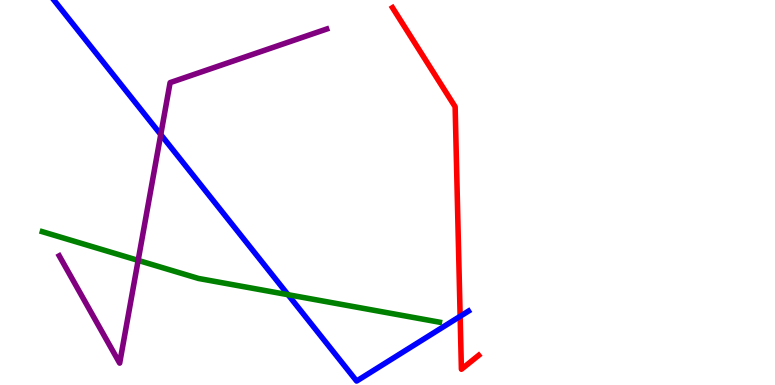[{'lines': ['blue', 'red'], 'intersections': [{'x': 5.94, 'y': 1.78}]}, {'lines': ['green', 'red'], 'intersections': []}, {'lines': ['purple', 'red'], 'intersections': []}, {'lines': ['blue', 'green'], 'intersections': [{'x': 3.72, 'y': 2.35}]}, {'lines': ['blue', 'purple'], 'intersections': [{'x': 2.07, 'y': 6.51}]}, {'lines': ['green', 'purple'], 'intersections': [{'x': 1.78, 'y': 3.24}]}]